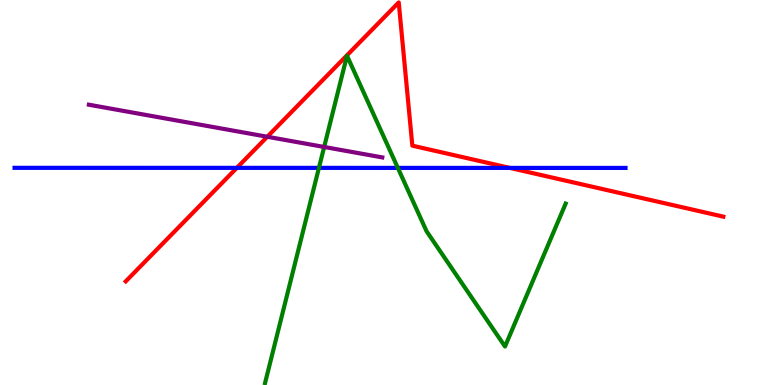[{'lines': ['blue', 'red'], 'intersections': [{'x': 3.06, 'y': 5.64}, {'x': 6.58, 'y': 5.64}]}, {'lines': ['green', 'red'], 'intersections': []}, {'lines': ['purple', 'red'], 'intersections': [{'x': 3.45, 'y': 6.45}]}, {'lines': ['blue', 'green'], 'intersections': [{'x': 4.12, 'y': 5.64}, {'x': 5.13, 'y': 5.64}]}, {'lines': ['blue', 'purple'], 'intersections': []}, {'lines': ['green', 'purple'], 'intersections': [{'x': 4.18, 'y': 6.18}]}]